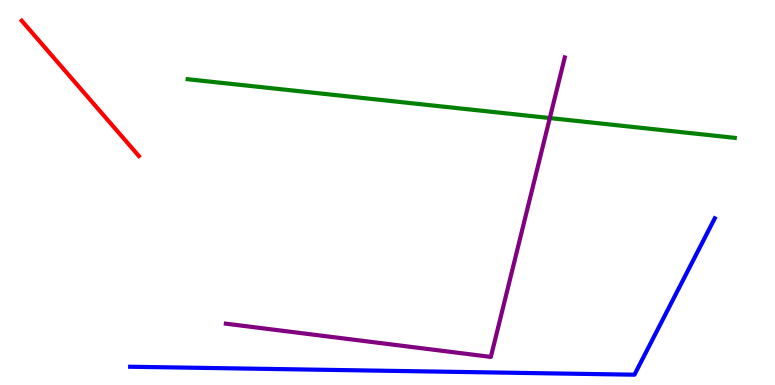[{'lines': ['blue', 'red'], 'intersections': []}, {'lines': ['green', 'red'], 'intersections': []}, {'lines': ['purple', 'red'], 'intersections': []}, {'lines': ['blue', 'green'], 'intersections': []}, {'lines': ['blue', 'purple'], 'intersections': []}, {'lines': ['green', 'purple'], 'intersections': [{'x': 7.09, 'y': 6.93}]}]